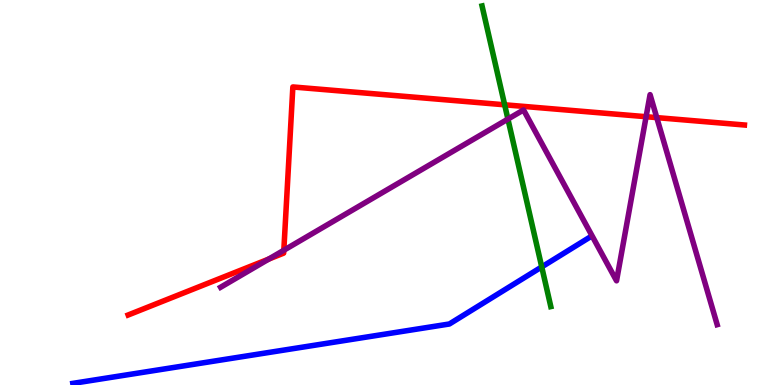[{'lines': ['blue', 'red'], 'intersections': []}, {'lines': ['green', 'red'], 'intersections': [{'x': 6.51, 'y': 7.28}]}, {'lines': ['purple', 'red'], 'intersections': [{'x': 3.47, 'y': 3.27}, {'x': 3.66, 'y': 3.5}, {'x': 8.34, 'y': 6.97}, {'x': 8.47, 'y': 6.95}]}, {'lines': ['blue', 'green'], 'intersections': [{'x': 6.99, 'y': 3.07}]}, {'lines': ['blue', 'purple'], 'intersections': []}, {'lines': ['green', 'purple'], 'intersections': [{'x': 6.55, 'y': 6.91}]}]